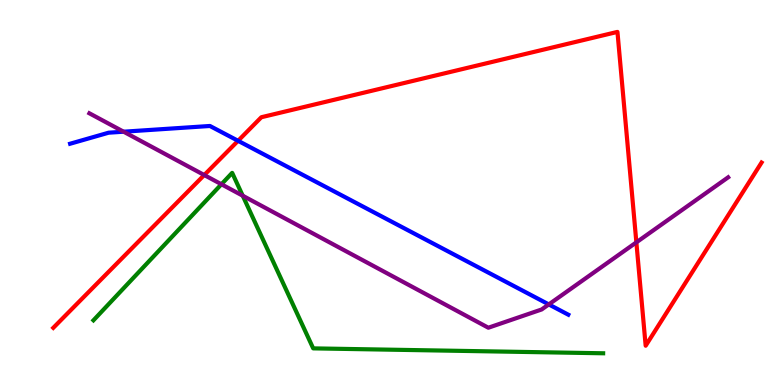[{'lines': ['blue', 'red'], 'intersections': [{'x': 3.07, 'y': 6.34}]}, {'lines': ['green', 'red'], 'intersections': []}, {'lines': ['purple', 'red'], 'intersections': [{'x': 2.64, 'y': 5.45}, {'x': 8.21, 'y': 3.71}]}, {'lines': ['blue', 'green'], 'intersections': []}, {'lines': ['blue', 'purple'], 'intersections': [{'x': 1.6, 'y': 6.58}, {'x': 7.08, 'y': 2.09}]}, {'lines': ['green', 'purple'], 'intersections': [{'x': 2.86, 'y': 5.21}, {'x': 3.13, 'y': 4.92}]}]